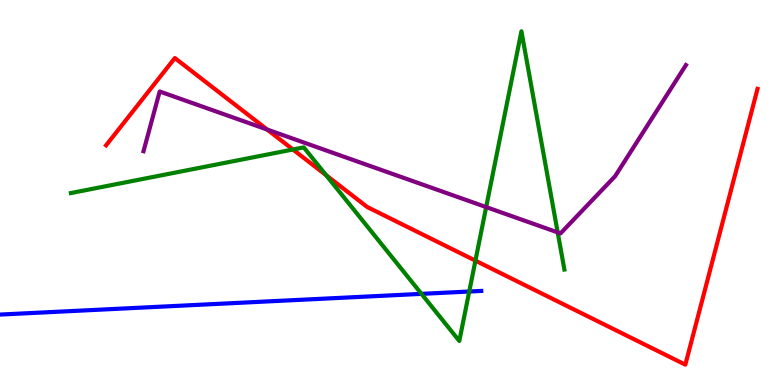[{'lines': ['blue', 'red'], 'intersections': []}, {'lines': ['green', 'red'], 'intersections': [{'x': 3.78, 'y': 6.12}, {'x': 4.21, 'y': 5.45}, {'x': 6.13, 'y': 3.23}]}, {'lines': ['purple', 'red'], 'intersections': [{'x': 3.45, 'y': 6.64}]}, {'lines': ['blue', 'green'], 'intersections': [{'x': 5.44, 'y': 2.37}, {'x': 6.05, 'y': 2.43}]}, {'lines': ['blue', 'purple'], 'intersections': []}, {'lines': ['green', 'purple'], 'intersections': [{'x': 6.27, 'y': 4.62}, {'x': 7.2, 'y': 3.96}]}]